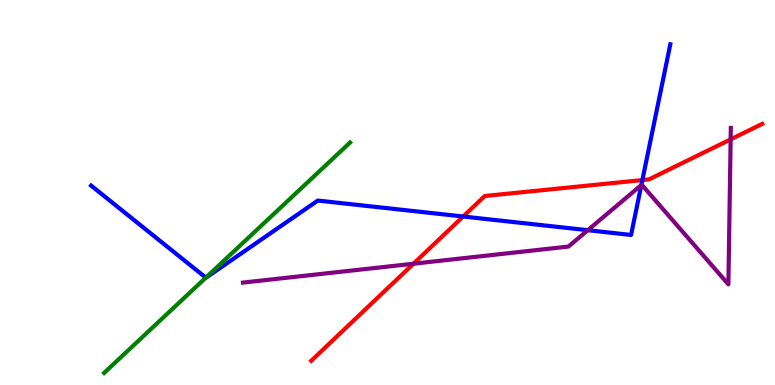[{'lines': ['blue', 'red'], 'intersections': [{'x': 5.98, 'y': 4.38}, {'x': 8.29, 'y': 5.32}]}, {'lines': ['green', 'red'], 'intersections': []}, {'lines': ['purple', 'red'], 'intersections': [{'x': 5.34, 'y': 3.15}, {'x': 9.43, 'y': 6.38}]}, {'lines': ['blue', 'green'], 'intersections': [{'x': 2.66, 'y': 2.79}]}, {'lines': ['blue', 'purple'], 'intersections': [{'x': 7.58, 'y': 4.02}, {'x': 8.28, 'y': 5.19}]}, {'lines': ['green', 'purple'], 'intersections': []}]